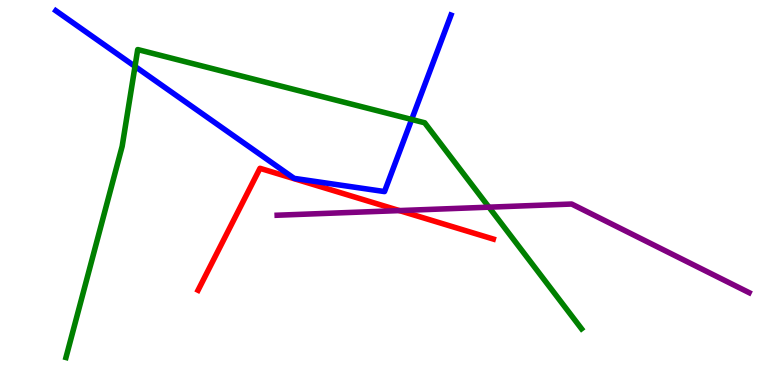[{'lines': ['blue', 'red'], 'intersections': []}, {'lines': ['green', 'red'], 'intersections': []}, {'lines': ['purple', 'red'], 'intersections': [{'x': 5.15, 'y': 4.53}]}, {'lines': ['blue', 'green'], 'intersections': [{'x': 1.74, 'y': 8.27}, {'x': 5.31, 'y': 6.9}]}, {'lines': ['blue', 'purple'], 'intersections': []}, {'lines': ['green', 'purple'], 'intersections': [{'x': 6.31, 'y': 4.62}]}]